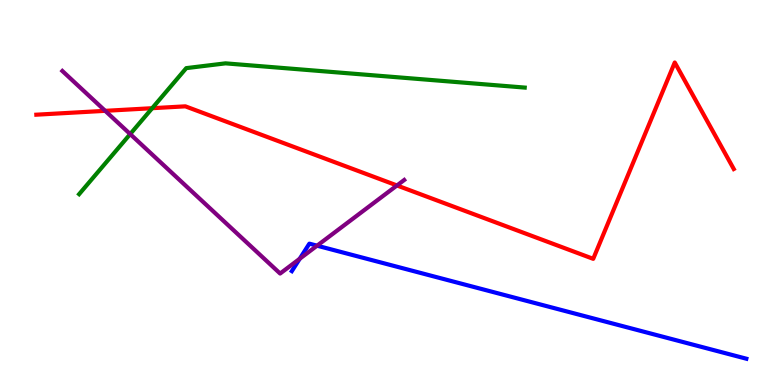[{'lines': ['blue', 'red'], 'intersections': []}, {'lines': ['green', 'red'], 'intersections': [{'x': 1.96, 'y': 7.19}]}, {'lines': ['purple', 'red'], 'intersections': [{'x': 1.36, 'y': 7.12}, {'x': 5.12, 'y': 5.18}]}, {'lines': ['blue', 'green'], 'intersections': []}, {'lines': ['blue', 'purple'], 'intersections': [{'x': 3.87, 'y': 3.28}, {'x': 4.09, 'y': 3.62}]}, {'lines': ['green', 'purple'], 'intersections': [{'x': 1.68, 'y': 6.52}]}]